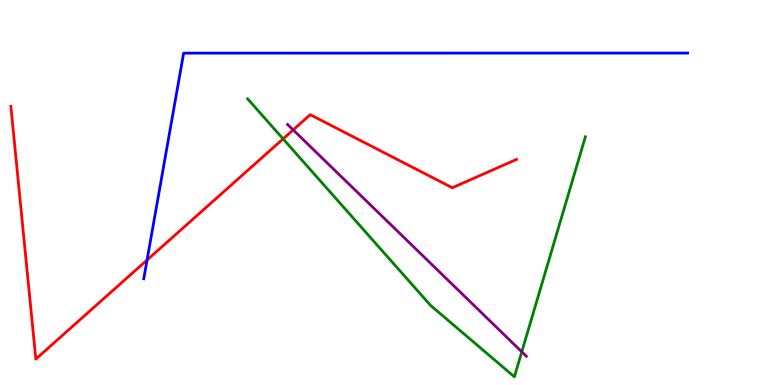[{'lines': ['blue', 'red'], 'intersections': [{'x': 1.9, 'y': 3.25}]}, {'lines': ['green', 'red'], 'intersections': [{'x': 3.65, 'y': 6.39}]}, {'lines': ['purple', 'red'], 'intersections': [{'x': 3.78, 'y': 6.63}]}, {'lines': ['blue', 'green'], 'intersections': []}, {'lines': ['blue', 'purple'], 'intersections': []}, {'lines': ['green', 'purple'], 'intersections': [{'x': 6.73, 'y': 0.862}]}]